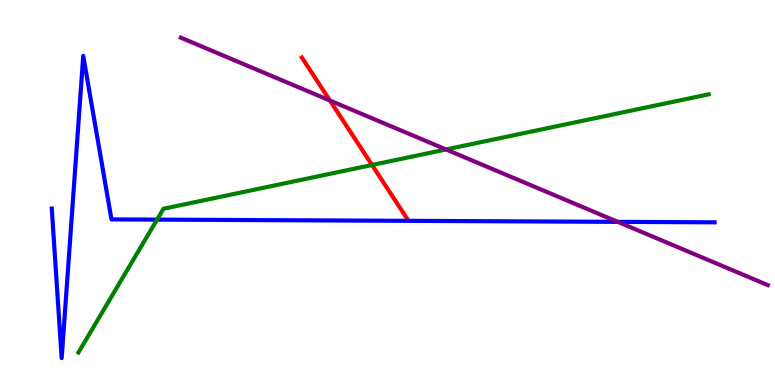[{'lines': ['blue', 'red'], 'intersections': []}, {'lines': ['green', 'red'], 'intersections': [{'x': 4.8, 'y': 5.71}]}, {'lines': ['purple', 'red'], 'intersections': [{'x': 4.26, 'y': 7.39}]}, {'lines': ['blue', 'green'], 'intersections': [{'x': 2.03, 'y': 4.3}]}, {'lines': ['blue', 'purple'], 'intersections': [{'x': 7.97, 'y': 4.24}]}, {'lines': ['green', 'purple'], 'intersections': [{'x': 5.76, 'y': 6.12}]}]